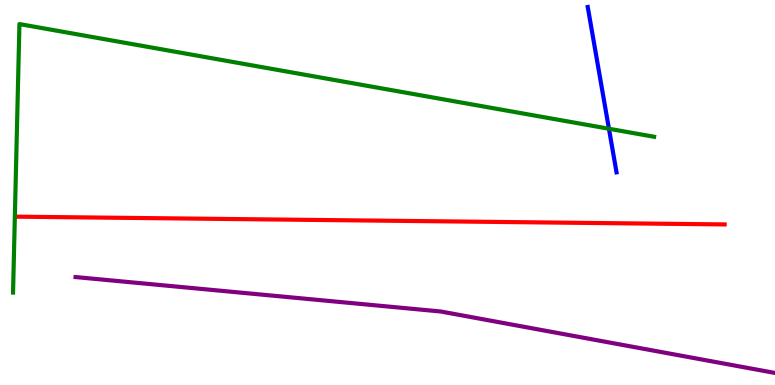[{'lines': ['blue', 'red'], 'intersections': []}, {'lines': ['green', 'red'], 'intersections': []}, {'lines': ['purple', 'red'], 'intersections': []}, {'lines': ['blue', 'green'], 'intersections': [{'x': 7.86, 'y': 6.66}]}, {'lines': ['blue', 'purple'], 'intersections': []}, {'lines': ['green', 'purple'], 'intersections': []}]